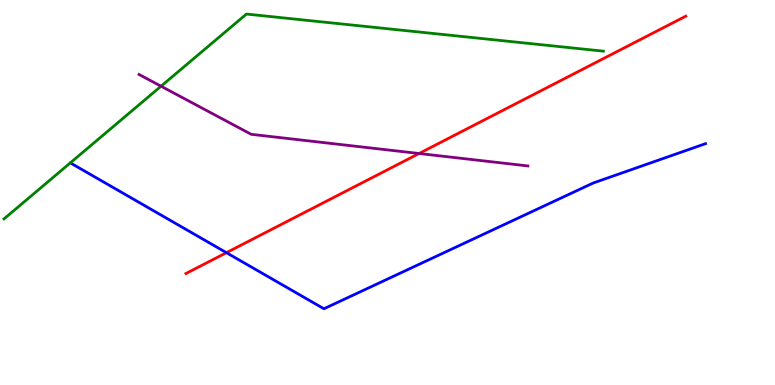[{'lines': ['blue', 'red'], 'intersections': [{'x': 2.92, 'y': 3.44}]}, {'lines': ['green', 'red'], 'intersections': []}, {'lines': ['purple', 'red'], 'intersections': [{'x': 5.41, 'y': 6.01}]}, {'lines': ['blue', 'green'], 'intersections': []}, {'lines': ['blue', 'purple'], 'intersections': []}, {'lines': ['green', 'purple'], 'intersections': [{'x': 2.08, 'y': 7.76}]}]